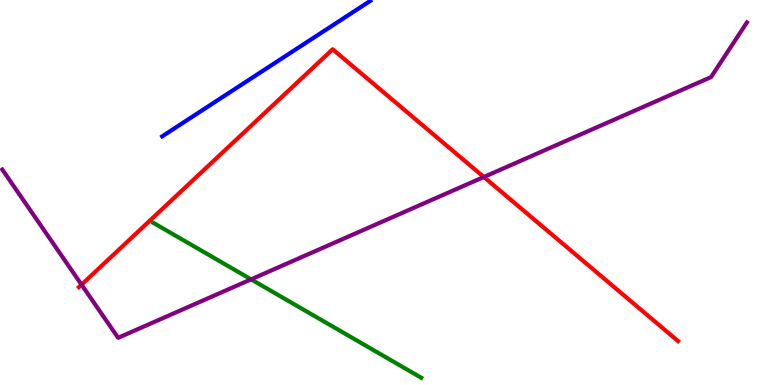[{'lines': ['blue', 'red'], 'intersections': []}, {'lines': ['green', 'red'], 'intersections': []}, {'lines': ['purple', 'red'], 'intersections': [{'x': 1.05, 'y': 2.61}, {'x': 6.24, 'y': 5.4}]}, {'lines': ['blue', 'green'], 'intersections': []}, {'lines': ['blue', 'purple'], 'intersections': []}, {'lines': ['green', 'purple'], 'intersections': [{'x': 3.24, 'y': 2.74}]}]